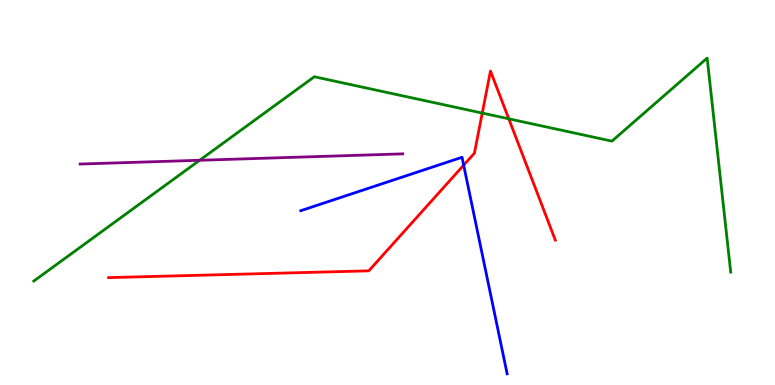[{'lines': ['blue', 'red'], 'intersections': [{'x': 5.98, 'y': 5.71}]}, {'lines': ['green', 'red'], 'intersections': [{'x': 6.22, 'y': 7.06}, {'x': 6.57, 'y': 6.91}]}, {'lines': ['purple', 'red'], 'intersections': []}, {'lines': ['blue', 'green'], 'intersections': []}, {'lines': ['blue', 'purple'], 'intersections': []}, {'lines': ['green', 'purple'], 'intersections': [{'x': 2.58, 'y': 5.84}]}]